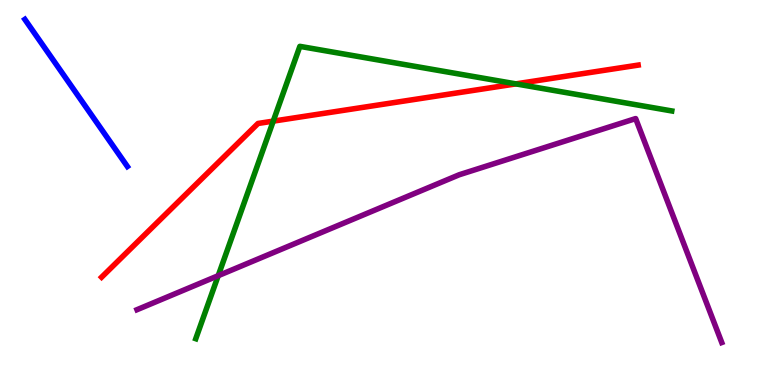[{'lines': ['blue', 'red'], 'intersections': []}, {'lines': ['green', 'red'], 'intersections': [{'x': 3.53, 'y': 6.85}, {'x': 6.66, 'y': 7.82}]}, {'lines': ['purple', 'red'], 'intersections': []}, {'lines': ['blue', 'green'], 'intersections': []}, {'lines': ['blue', 'purple'], 'intersections': []}, {'lines': ['green', 'purple'], 'intersections': [{'x': 2.82, 'y': 2.84}]}]